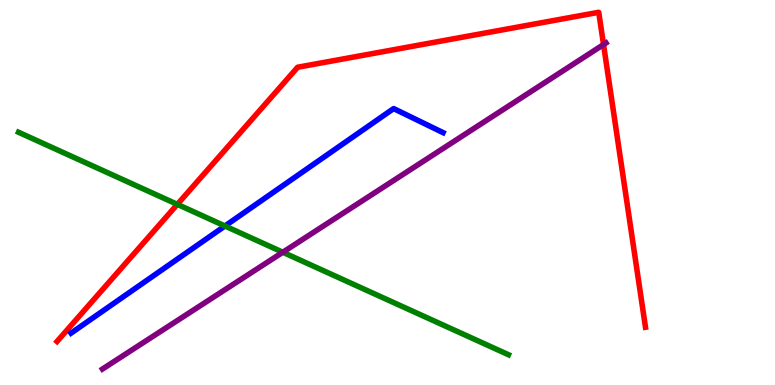[{'lines': ['blue', 'red'], 'intersections': []}, {'lines': ['green', 'red'], 'intersections': [{'x': 2.29, 'y': 4.69}]}, {'lines': ['purple', 'red'], 'intersections': [{'x': 7.79, 'y': 8.84}]}, {'lines': ['blue', 'green'], 'intersections': [{'x': 2.9, 'y': 4.13}]}, {'lines': ['blue', 'purple'], 'intersections': []}, {'lines': ['green', 'purple'], 'intersections': [{'x': 3.65, 'y': 3.45}]}]